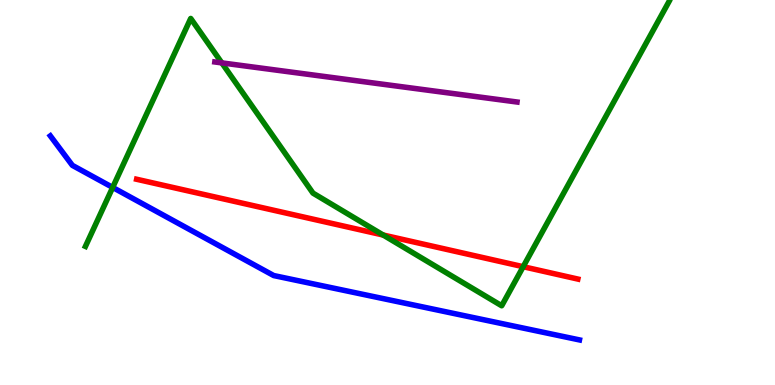[{'lines': ['blue', 'red'], 'intersections': []}, {'lines': ['green', 'red'], 'intersections': [{'x': 4.94, 'y': 3.9}, {'x': 6.75, 'y': 3.07}]}, {'lines': ['purple', 'red'], 'intersections': []}, {'lines': ['blue', 'green'], 'intersections': [{'x': 1.45, 'y': 5.13}]}, {'lines': ['blue', 'purple'], 'intersections': []}, {'lines': ['green', 'purple'], 'intersections': [{'x': 2.86, 'y': 8.37}]}]